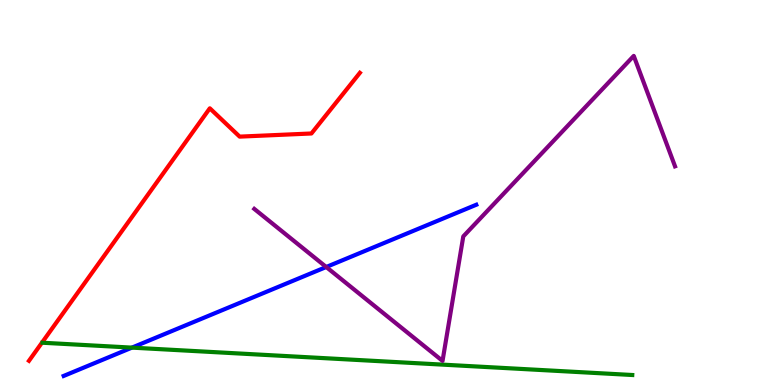[{'lines': ['blue', 'red'], 'intersections': []}, {'lines': ['green', 'red'], 'intersections': []}, {'lines': ['purple', 'red'], 'intersections': []}, {'lines': ['blue', 'green'], 'intersections': [{'x': 1.7, 'y': 0.971}]}, {'lines': ['blue', 'purple'], 'intersections': [{'x': 4.21, 'y': 3.06}]}, {'lines': ['green', 'purple'], 'intersections': []}]